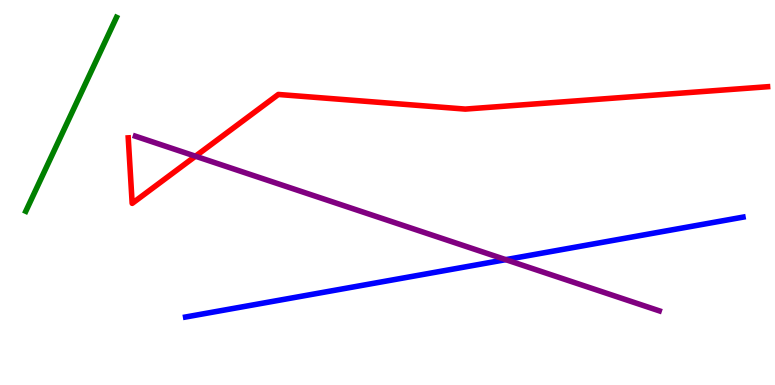[{'lines': ['blue', 'red'], 'intersections': []}, {'lines': ['green', 'red'], 'intersections': []}, {'lines': ['purple', 'red'], 'intersections': [{'x': 2.52, 'y': 5.94}]}, {'lines': ['blue', 'green'], 'intersections': []}, {'lines': ['blue', 'purple'], 'intersections': [{'x': 6.53, 'y': 3.26}]}, {'lines': ['green', 'purple'], 'intersections': []}]